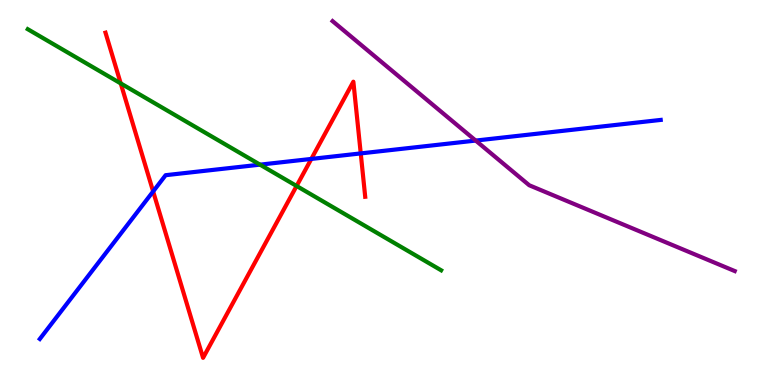[{'lines': ['blue', 'red'], 'intersections': [{'x': 1.98, 'y': 5.03}, {'x': 4.02, 'y': 5.87}, {'x': 4.65, 'y': 6.02}]}, {'lines': ['green', 'red'], 'intersections': [{'x': 1.56, 'y': 7.83}, {'x': 3.83, 'y': 5.17}]}, {'lines': ['purple', 'red'], 'intersections': []}, {'lines': ['blue', 'green'], 'intersections': [{'x': 3.36, 'y': 5.72}]}, {'lines': ['blue', 'purple'], 'intersections': [{'x': 6.14, 'y': 6.35}]}, {'lines': ['green', 'purple'], 'intersections': []}]